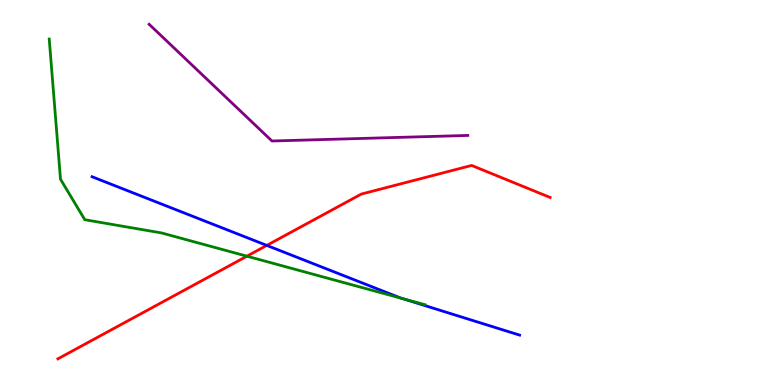[{'lines': ['blue', 'red'], 'intersections': [{'x': 3.44, 'y': 3.63}]}, {'lines': ['green', 'red'], 'intersections': [{'x': 3.19, 'y': 3.35}]}, {'lines': ['purple', 'red'], 'intersections': []}, {'lines': ['blue', 'green'], 'intersections': [{'x': 5.19, 'y': 2.25}]}, {'lines': ['blue', 'purple'], 'intersections': []}, {'lines': ['green', 'purple'], 'intersections': []}]